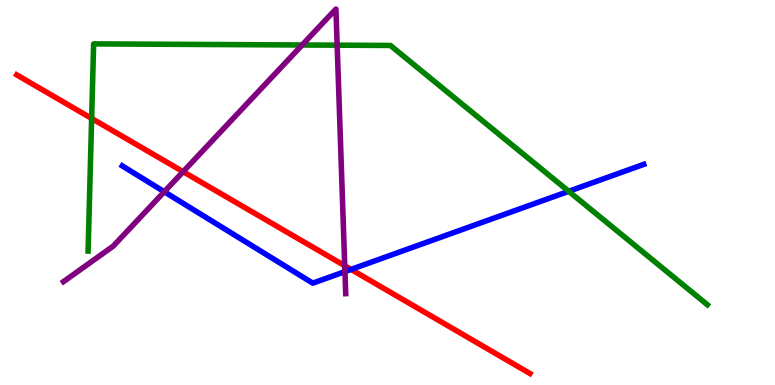[{'lines': ['blue', 'red'], 'intersections': [{'x': 4.53, 'y': 3.0}]}, {'lines': ['green', 'red'], 'intersections': [{'x': 1.18, 'y': 6.92}]}, {'lines': ['purple', 'red'], 'intersections': [{'x': 2.36, 'y': 5.54}, {'x': 4.45, 'y': 3.1}]}, {'lines': ['blue', 'green'], 'intersections': [{'x': 7.34, 'y': 5.03}]}, {'lines': ['blue', 'purple'], 'intersections': [{'x': 2.12, 'y': 5.02}, {'x': 4.45, 'y': 2.94}]}, {'lines': ['green', 'purple'], 'intersections': [{'x': 3.9, 'y': 8.83}, {'x': 4.35, 'y': 8.83}]}]